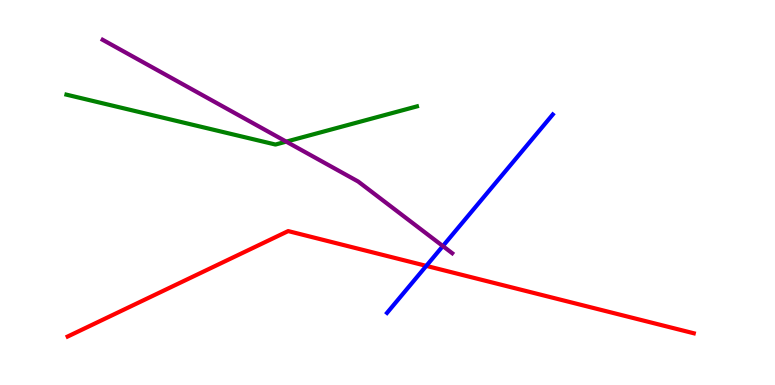[{'lines': ['blue', 'red'], 'intersections': [{'x': 5.5, 'y': 3.09}]}, {'lines': ['green', 'red'], 'intersections': []}, {'lines': ['purple', 'red'], 'intersections': []}, {'lines': ['blue', 'green'], 'intersections': []}, {'lines': ['blue', 'purple'], 'intersections': [{'x': 5.71, 'y': 3.61}]}, {'lines': ['green', 'purple'], 'intersections': [{'x': 3.69, 'y': 6.32}]}]